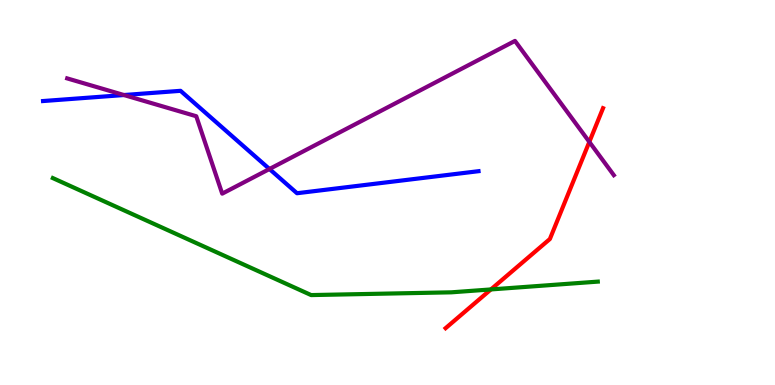[{'lines': ['blue', 'red'], 'intersections': []}, {'lines': ['green', 'red'], 'intersections': [{'x': 6.33, 'y': 2.48}]}, {'lines': ['purple', 'red'], 'intersections': [{'x': 7.6, 'y': 6.31}]}, {'lines': ['blue', 'green'], 'intersections': []}, {'lines': ['blue', 'purple'], 'intersections': [{'x': 1.6, 'y': 7.53}, {'x': 3.48, 'y': 5.61}]}, {'lines': ['green', 'purple'], 'intersections': []}]